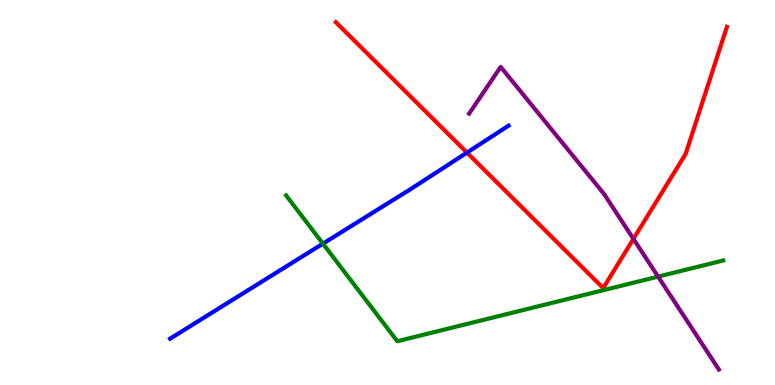[{'lines': ['blue', 'red'], 'intersections': [{'x': 6.03, 'y': 6.04}]}, {'lines': ['green', 'red'], 'intersections': []}, {'lines': ['purple', 'red'], 'intersections': [{'x': 8.17, 'y': 3.79}]}, {'lines': ['blue', 'green'], 'intersections': [{'x': 4.17, 'y': 3.67}]}, {'lines': ['blue', 'purple'], 'intersections': []}, {'lines': ['green', 'purple'], 'intersections': [{'x': 8.49, 'y': 2.82}]}]